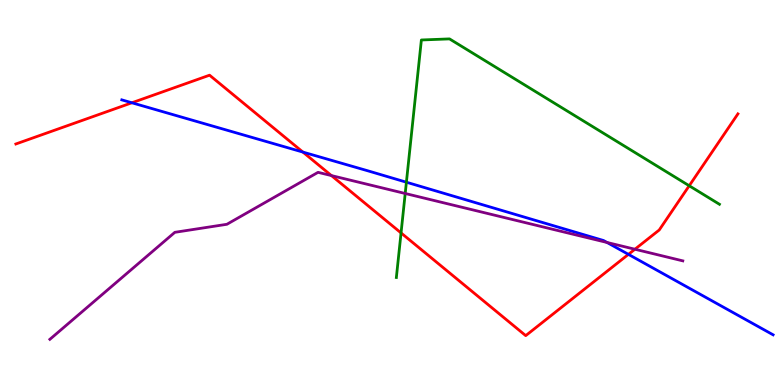[{'lines': ['blue', 'red'], 'intersections': [{'x': 1.7, 'y': 7.33}, {'x': 3.91, 'y': 6.05}, {'x': 8.11, 'y': 3.39}]}, {'lines': ['green', 'red'], 'intersections': [{'x': 5.17, 'y': 3.95}, {'x': 8.89, 'y': 5.18}]}, {'lines': ['purple', 'red'], 'intersections': [{'x': 4.28, 'y': 5.44}, {'x': 8.19, 'y': 3.53}]}, {'lines': ['blue', 'green'], 'intersections': [{'x': 5.24, 'y': 5.27}]}, {'lines': ['blue', 'purple'], 'intersections': [{'x': 7.83, 'y': 3.7}]}, {'lines': ['green', 'purple'], 'intersections': [{'x': 5.23, 'y': 4.97}]}]